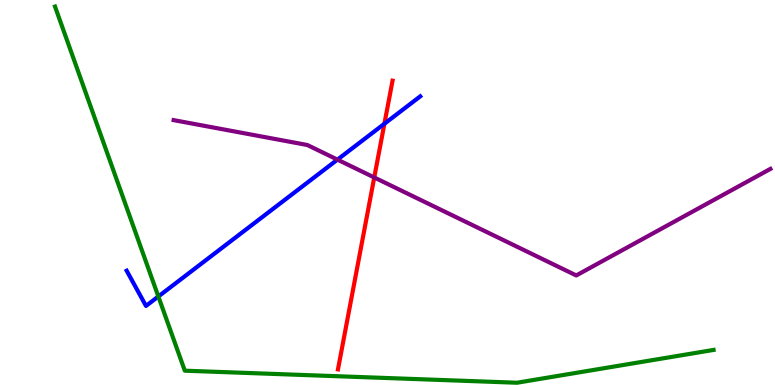[{'lines': ['blue', 'red'], 'intersections': [{'x': 4.96, 'y': 6.79}]}, {'lines': ['green', 'red'], 'intersections': []}, {'lines': ['purple', 'red'], 'intersections': [{'x': 4.83, 'y': 5.39}]}, {'lines': ['blue', 'green'], 'intersections': [{'x': 2.04, 'y': 2.3}]}, {'lines': ['blue', 'purple'], 'intersections': [{'x': 4.35, 'y': 5.85}]}, {'lines': ['green', 'purple'], 'intersections': []}]